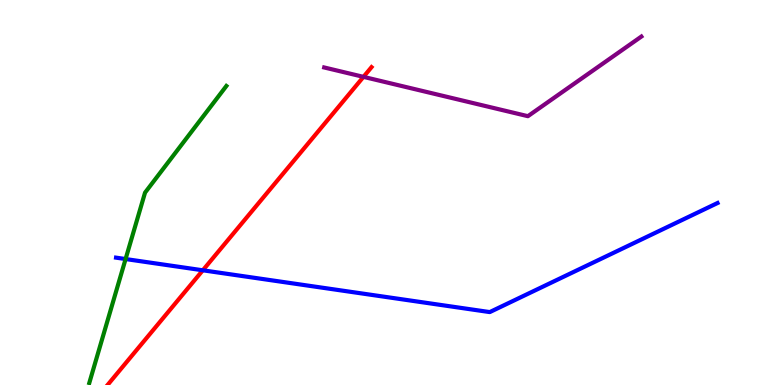[{'lines': ['blue', 'red'], 'intersections': [{'x': 2.62, 'y': 2.98}]}, {'lines': ['green', 'red'], 'intersections': []}, {'lines': ['purple', 'red'], 'intersections': [{'x': 4.69, 'y': 8.0}]}, {'lines': ['blue', 'green'], 'intersections': [{'x': 1.62, 'y': 3.27}]}, {'lines': ['blue', 'purple'], 'intersections': []}, {'lines': ['green', 'purple'], 'intersections': []}]